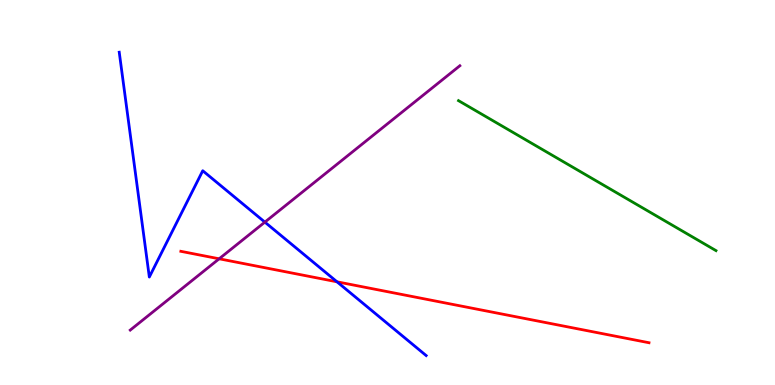[{'lines': ['blue', 'red'], 'intersections': [{'x': 4.35, 'y': 2.68}]}, {'lines': ['green', 'red'], 'intersections': []}, {'lines': ['purple', 'red'], 'intersections': [{'x': 2.83, 'y': 3.28}]}, {'lines': ['blue', 'green'], 'intersections': []}, {'lines': ['blue', 'purple'], 'intersections': [{'x': 3.42, 'y': 4.23}]}, {'lines': ['green', 'purple'], 'intersections': []}]